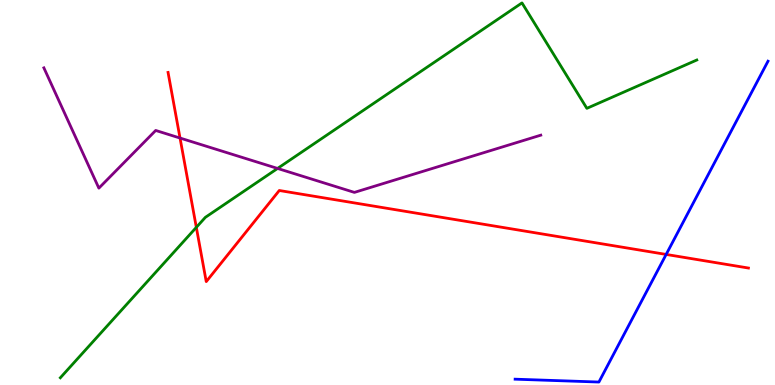[{'lines': ['blue', 'red'], 'intersections': [{'x': 8.6, 'y': 3.39}]}, {'lines': ['green', 'red'], 'intersections': [{'x': 2.53, 'y': 4.1}]}, {'lines': ['purple', 'red'], 'intersections': [{'x': 2.32, 'y': 6.41}]}, {'lines': ['blue', 'green'], 'intersections': []}, {'lines': ['blue', 'purple'], 'intersections': []}, {'lines': ['green', 'purple'], 'intersections': [{'x': 3.58, 'y': 5.62}]}]